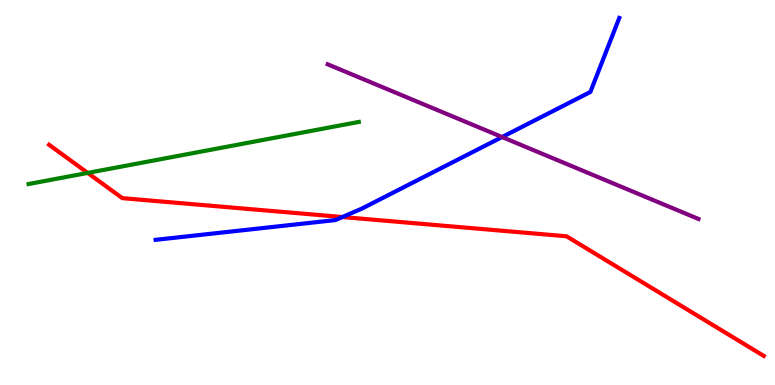[{'lines': ['blue', 'red'], 'intersections': [{'x': 4.42, 'y': 4.36}]}, {'lines': ['green', 'red'], 'intersections': [{'x': 1.13, 'y': 5.51}]}, {'lines': ['purple', 'red'], 'intersections': []}, {'lines': ['blue', 'green'], 'intersections': []}, {'lines': ['blue', 'purple'], 'intersections': [{'x': 6.48, 'y': 6.44}]}, {'lines': ['green', 'purple'], 'intersections': []}]